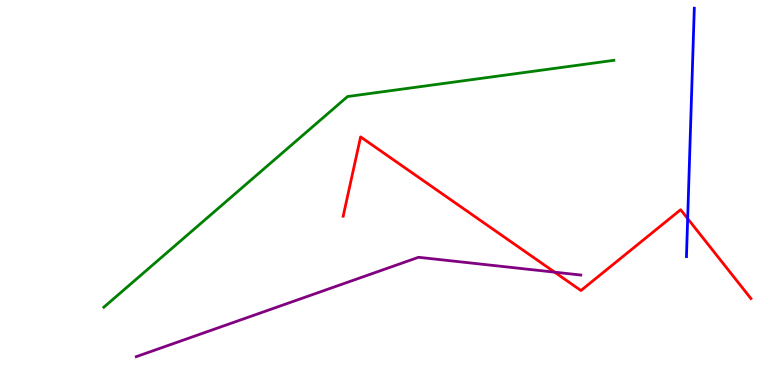[{'lines': ['blue', 'red'], 'intersections': [{'x': 8.87, 'y': 4.32}]}, {'lines': ['green', 'red'], 'intersections': []}, {'lines': ['purple', 'red'], 'intersections': [{'x': 7.16, 'y': 2.93}]}, {'lines': ['blue', 'green'], 'intersections': []}, {'lines': ['blue', 'purple'], 'intersections': []}, {'lines': ['green', 'purple'], 'intersections': []}]